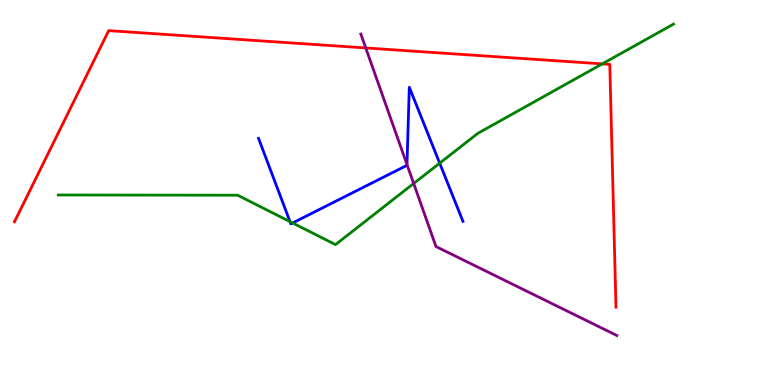[{'lines': ['blue', 'red'], 'intersections': []}, {'lines': ['green', 'red'], 'intersections': [{'x': 7.77, 'y': 8.34}]}, {'lines': ['purple', 'red'], 'intersections': [{'x': 4.72, 'y': 8.75}]}, {'lines': ['blue', 'green'], 'intersections': [{'x': 3.74, 'y': 4.24}, {'x': 3.78, 'y': 4.21}, {'x': 5.67, 'y': 5.76}]}, {'lines': ['blue', 'purple'], 'intersections': [{'x': 5.25, 'y': 5.73}]}, {'lines': ['green', 'purple'], 'intersections': [{'x': 5.34, 'y': 5.23}]}]